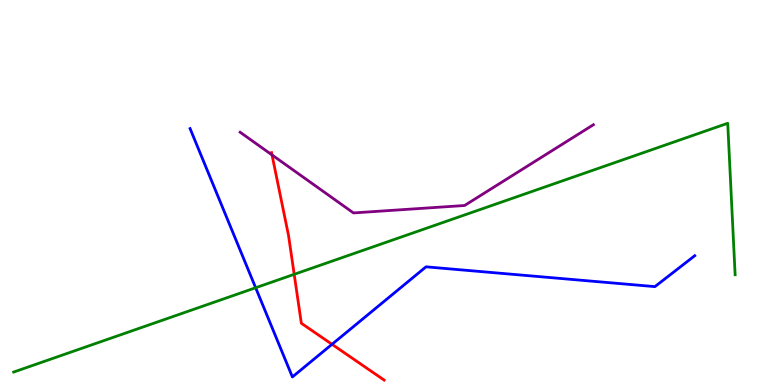[{'lines': ['blue', 'red'], 'intersections': [{'x': 4.28, 'y': 1.06}]}, {'lines': ['green', 'red'], 'intersections': [{'x': 3.8, 'y': 2.87}]}, {'lines': ['purple', 'red'], 'intersections': [{'x': 3.51, 'y': 5.98}]}, {'lines': ['blue', 'green'], 'intersections': [{'x': 3.3, 'y': 2.53}]}, {'lines': ['blue', 'purple'], 'intersections': []}, {'lines': ['green', 'purple'], 'intersections': []}]